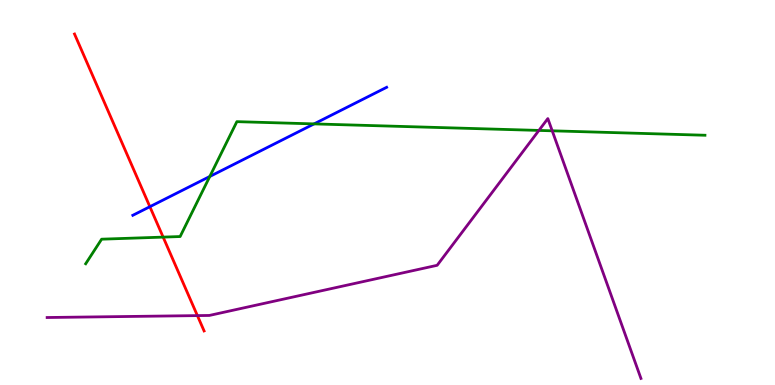[{'lines': ['blue', 'red'], 'intersections': [{'x': 1.93, 'y': 4.63}]}, {'lines': ['green', 'red'], 'intersections': [{'x': 2.11, 'y': 3.84}]}, {'lines': ['purple', 'red'], 'intersections': [{'x': 2.55, 'y': 1.8}]}, {'lines': ['blue', 'green'], 'intersections': [{'x': 2.71, 'y': 5.42}, {'x': 4.05, 'y': 6.78}]}, {'lines': ['blue', 'purple'], 'intersections': []}, {'lines': ['green', 'purple'], 'intersections': [{'x': 6.95, 'y': 6.61}, {'x': 7.13, 'y': 6.6}]}]